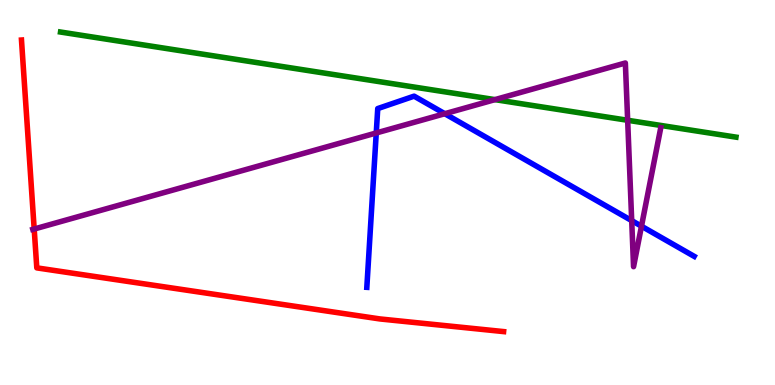[{'lines': ['blue', 'red'], 'intersections': []}, {'lines': ['green', 'red'], 'intersections': []}, {'lines': ['purple', 'red'], 'intersections': [{'x': 0.441, 'y': 4.05}]}, {'lines': ['blue', 'green'], 'intersections': []}, {'lines': ['blue', 'purple'], 'intersections': [{'x': 4.85, 'y': 6.55}, {'x': 5.74, 'y': 7.05}, {'x': 8.15, 'y': 4.27}, {'x': 8.28, 'y': 4.12}]}, {'lines': ['green', 'purple'], 'intersections': [{'x': 6.39, 'y': 7.41}, {'x': 8.1, 'y': 6.88}]}]